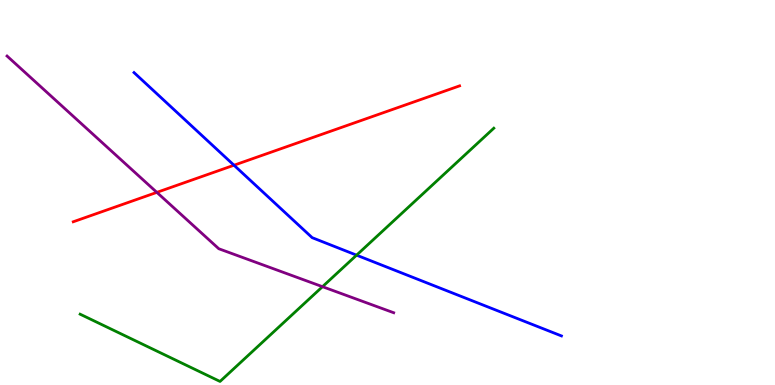[{'lines': ['blue', 'red'], 'intersections': [{'x': 3.02, 'y': 5.71}]}, {'lines': ['green', 'red'], 'intersections': []}, {'lines': ['purple', 'red'], 'intersections': [{'x': 2.02, 'y': 5.0}]}, {'lines': ['blue', 'green'], 'intersections': [{'x': 4.6, 'y': 3.37}]}, {'lines': ['blue', 'purple'], 'intersections': []}, {'lines': ['green', 'purple'], 'intersections': [{'x': 4.16, 'y': 2.55}]}]